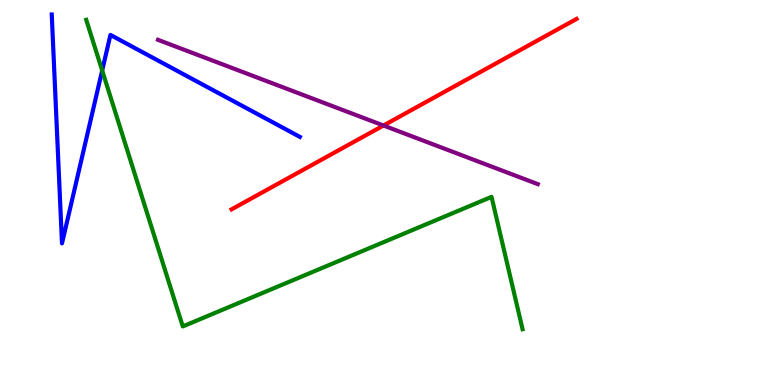[{'lines': ['blue', 'red'], 'intersections': []}, {'lines': ['green', 'red'], 'intersections': []}, {'lines': ['purple', 'red'], 'intersections': [{'x': 4.95, 'y': 6.74}]}, {'lines': ['blue', 'green'], 'intersections': [{'x': 1.32, 'y': 8.17}]}, {'lines': ['blue', 'purple'], 'intersections': []}, {'lines': ['green', 'purple'], 'intersections': []}]